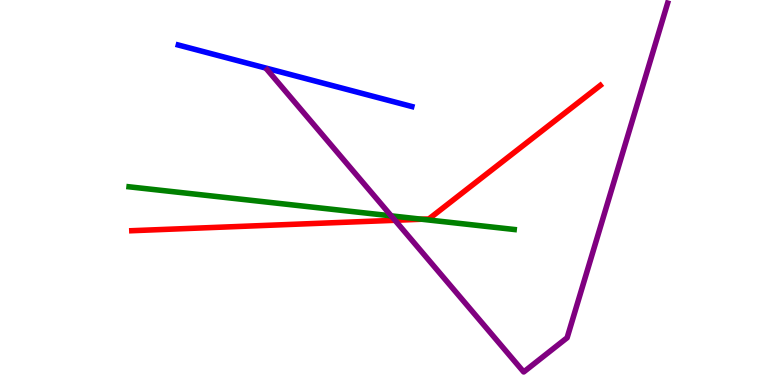[{'lines': ['blue', 'red'], 'intersections': []}, {'lines': ['green', 'red'], 'intersections': [{'x': 5.44, 'y': 4.31}]}, {'lines': ['purple', 'red'], 'intersections': [{'x': 5.1, 'y': 4.28}]}, {'lines': ['blue', 'green'], 'intersections': []}, {'lines': ['blue', 'purple'], 'intersections': []}, {'lines': ['green', 'purple'], 'intersections': [{'x': 5.05, 'y': 4.39}]}]